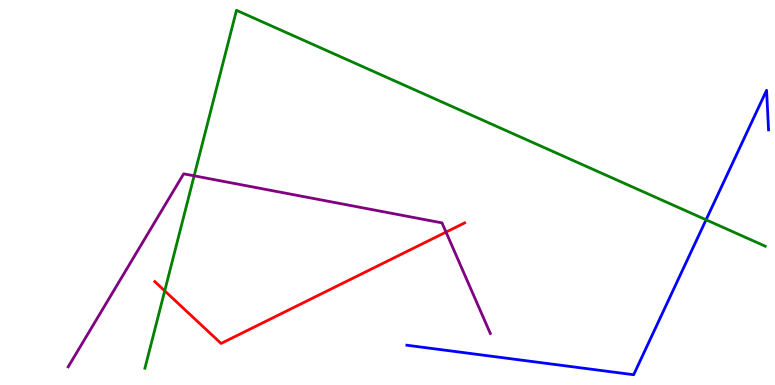[{'lines': ['blue', 'red'], 'intersections': []}, {'lines': ['green', 'red'], 'intersections': [{'x': 2.13, 'y': 2.45}]}, {'lines': ['purple', 'red'], 'intersections': [{'x': 5.76, 'y': 3.97}]}, {'lines': ['blue', 'green'], 'intersections': [{'x': 9.11, 'y': 4.29}]}, {'lines': ['blue', 'purple'], 'intersections': []}, {'lines': ['green', 'purple'], 'intersections': [{'x': 2.5, 'y': 5.43}]}]